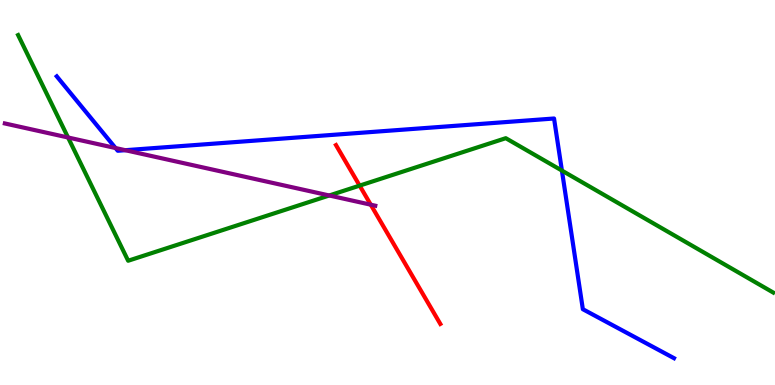[{'lines': ['blue', 'red'], 'intersections': []}, {'lines': ['green', 'red'], 'intersections': [{'x': 4.64, 'y': 5.18}]}, {'lines': ['purple', 'red'], 'intersections': [{'x': 4.78, 'y': 4.68}]}, {'lines': ['blue', 'green'], 'intersections': [{'x': 7.25, 'y': 5.57}]}, {'lines': ['blue', 'purple'], 'intersections': [{'x': 1.49, 'y': 6.16}, {'x': 1.62, 'y': 6.1}]}, {'lines': ['green', 'purple'], 'intersections': [{'x': 0.878, 'y': 6.43}, {'x': 4.25, 'y': 4.92}]}]